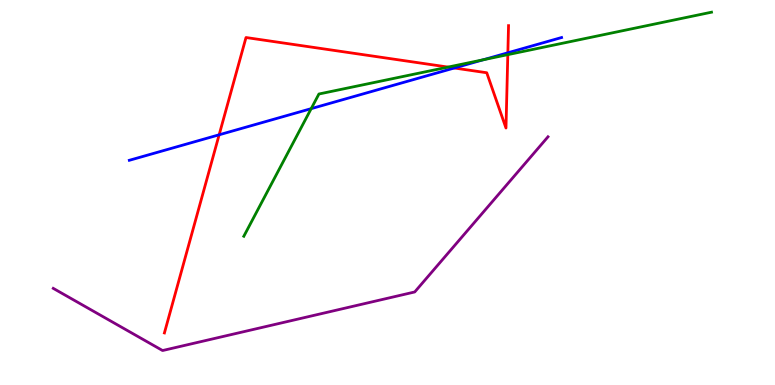[{'lines': ['blue', 'red'], 'intersections': [{'x': 2.83, 'y': 6.5}, {'x': 5.86, 'y': 8.23}, {'x': 6.55, 'y': 8.63}]}, {'lines': ['green', 'red'], 'intersections': [{'x': 5.78, 'y': 8.26}, {'x': 6.55, 'y': 8.58}]}, {'lines': ['purple', 'red'], 'intersections': []}, {'lines': ['blue', 'green'], 'intersections': [{'x': 4.02, 'y': 7.18}, {'x': 6.24, 'y': 8.45}]}, {'lines': ['blue', 'purple'], 'intersections': []}, {'lines': ['green', 'purple'], 'intersections': []}]